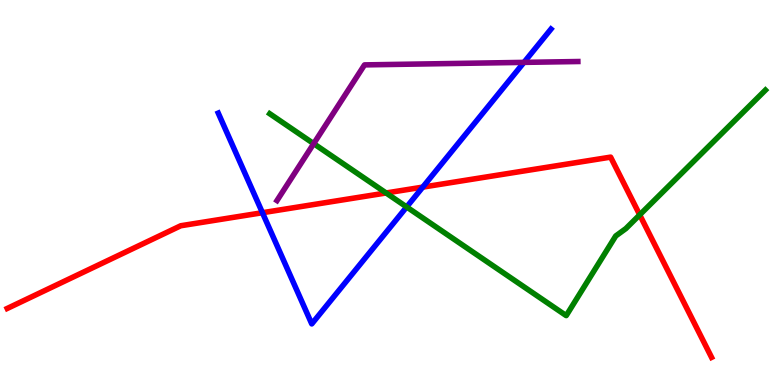[{'lines': ['blue', 'red'], 'intersections': [{'x': 3.39, 'y': 4.48}, {'x': 5.45, 'y': 5.14}]}, {'lines': ['green', 'red'], 'intersections': [{'x': 4.98, 'y': 4.99}, {'x': 8.25, 'y': 4.42}]}, {'lines': ['purple', 'red'], 'intersections': []}, {'lines': ['blue', 'green'], 'intersections': [{'x': 5.25, 'y': 4.62}]}, {'lines': ['blue', 'purple'], 'intersections': [{'x': 6.76, 'y': 8.38}]}, {'lines': ['green', 'purple'], 'intersections': [{'x': 4.05, 'y': 6.27}]}]